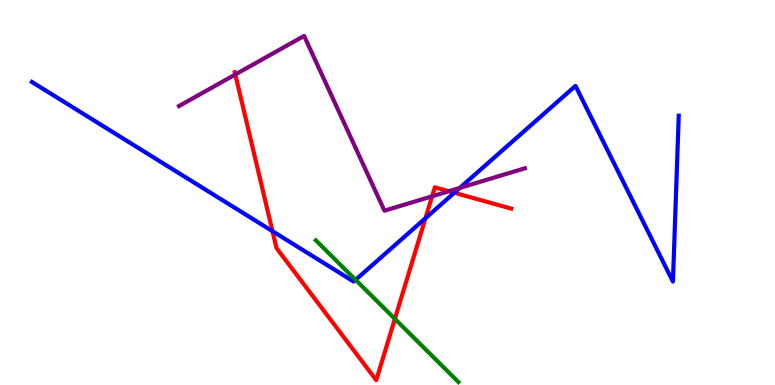[{'lines': ['blue', 'red'], 'intersections': [{'x': 3.52, 'y': 4.0}, {'x': 5.49, 'y': 4.33}, {'x': 5.86, 'y': 4.99}]}, {'lines': ['green', 'red'], 'intersections': [{'x': 5.1, 'y': 1.72}]}, {'lines': ['purple', 'red'], 'intersections': [{'x': 3.04, 'y': 8.06}, {'x': 5.58, 'y': 4.9}, {'x': 5.79, 'y': 5.03}]}, {'lines': ['blue', 'green'], 'intersections': [{'x': 4.59, 'y': 2.73}]}, {'lines': ['blue', 'purple'], 'intersections': [{'x': 5.93, 'y': 5.12}]}, {'lines': ['green', 'purple'], 'intersections': []}]